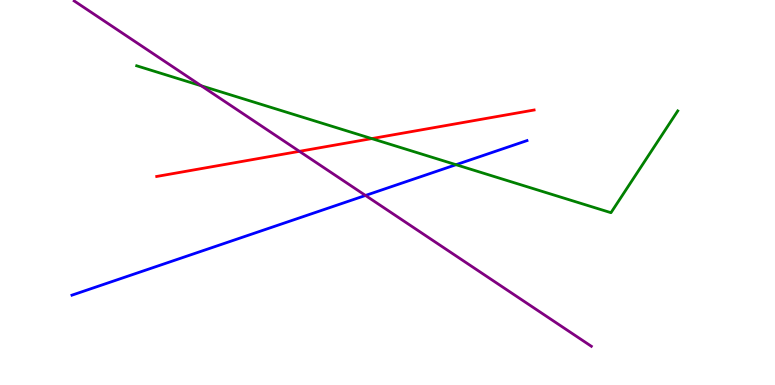[{'lines': ['blue', 'red'], 'intersections': []}, {'lines': ['green', 'red'], 'intersections': [{'x': 4.8, 'y': 6.4}]}, {'lines': ['purple', 'red'], 'intersections': [{'x': 3.86, 'y': 6.07}]}, {'lines': ['blue', 'green'], 'intersections': [{'x': 5.88, 'y': 5.72}]}, {'lines': ['blue', 'purple'], 'intersections': [{'x': 4.72, 'y': 4.92}]}, {'lines': ['green', 'purple'], 'intersections': [{'x': 2.6, 'y': 7.77}]}]